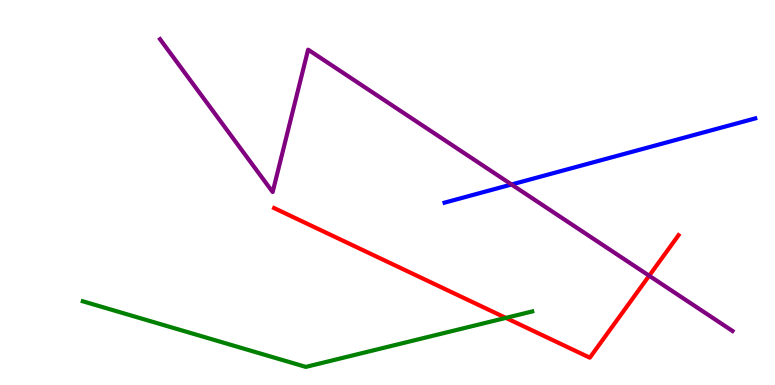[{'lines': ['blue', 'red'], 'intersections': []}, {'lines': ['green', 'red'], 'intersections': [{'x': 6.53, 'y': 1.74}]}, {'lines': ['purple', 'red'], 'intersections': [{'x': 8.38, 'y': 2.84}]}, {'lines': ['blue', 'green'], 'intersections': []}, {'lines': ['blue', 'purple'], 'intersections': [{'x': 6.6, 'y': 5.21}]}, {'lines': ['green', 'purple'], 'intersections': []}]